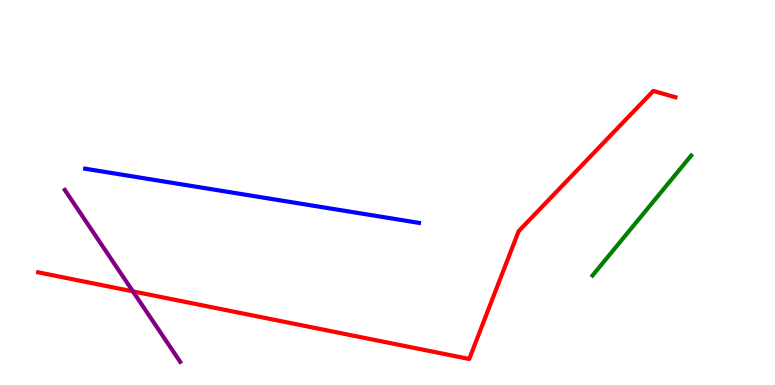[{'lines': ['blue', 'red'], 'intersections': []}, {'lines': ['green', 'red'], 'intersections': []}, {'lines': ['purple', 'red'], 'intersections': [{'x': 1.71, 'y': 2.43}]}, {'lines': ['blue', 'green'], 'intersections': []}, {'lines': ['blue', 'purple'], 'intersections': []}, {'lines': ['green', 'purple'], 'intersections': []}]